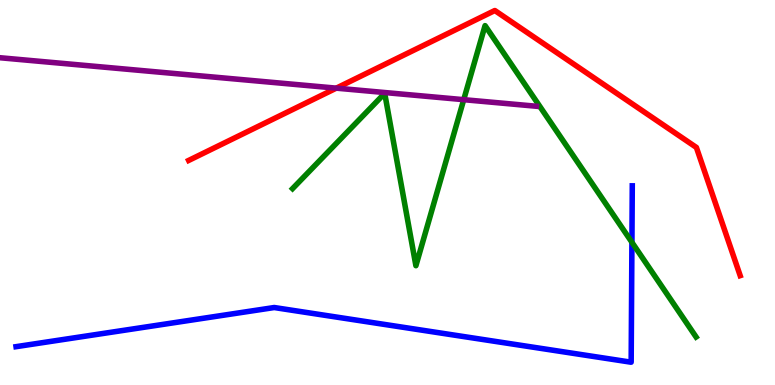[{'lines': ['blue', 'red'], 'intersections': []}, {'lines': ['green', 'red'], 'intersections': []}, {'lines': ['purple', 'red'], 'intersections': [{'x': 4.34, 'y': 7.71}]}, {'lines': ['blue', 'green'], 'intersections': [{'x': 8.15, 'y': 3.71}]}, {'lines': ['blue', 'purple'], 'intersections': []}, {'lines': ['green', 'purple'], 'intersections': [{'x': 5.98, 'y': 7.41}]}]